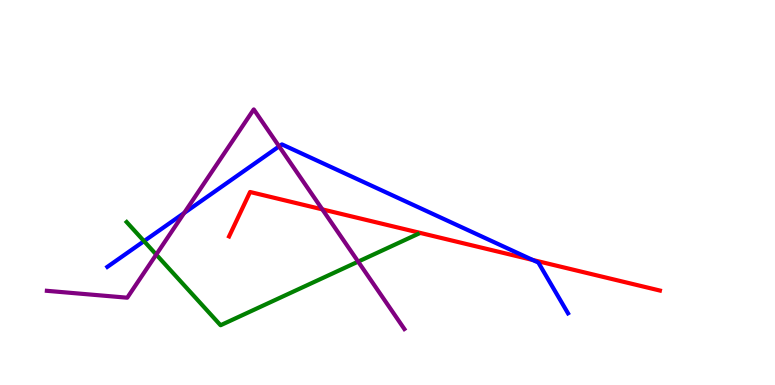[{'lines': ['blue', 'red'], 'intersections': [{'x': 6.87, 'y': 3.25}]}, {'lines': ['green', 'red'], 'intersections': []}, {'lines': ['purple', 'red'], 'intersections': [{'x': 4.16, 'y': 4.56}]}, {'lines': ['blue', 'green'], 'intersections': [{'x': 1.86, 'y': 3.74}]}, {'lines': ['blue', 'purple'], 'intersections': [{'x': 2.38, 'y': 4.47}, {'x': 3.6, 'y': 6.2}]}, {'lines': ['green', 'purple'], 'intersections': [{'x': 2.02, 'y': 3.39}, {'x': 4.62, 'y': 3.2}]}]